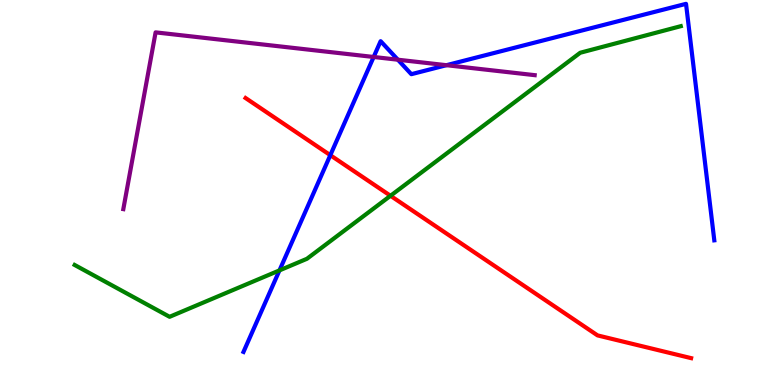[{'lines': ['blue', 'red'], 'intersections': [{'x': 4.26, 'y': 5.97}]}, {'lines': ['green', 'red'], 'intersections': [{'x': 5.04, 'y': 4.91}]}, {'lines': ['purple', 'red'], 'intersections': []}, {'lines': ['blue', 'green'], 'intersections': [{'x': 3.61, 'y': 2.98}]}, {'lines': ['blue', 'purple'], 'intersections': [{'x': 4.82, 'y': 8.52}, {'x': 5.13, 'y': 8.45}, {'x': 5.76, 'y': 8.31}]}, {'lines': ['green', 'purple'], 'intersections': []}]